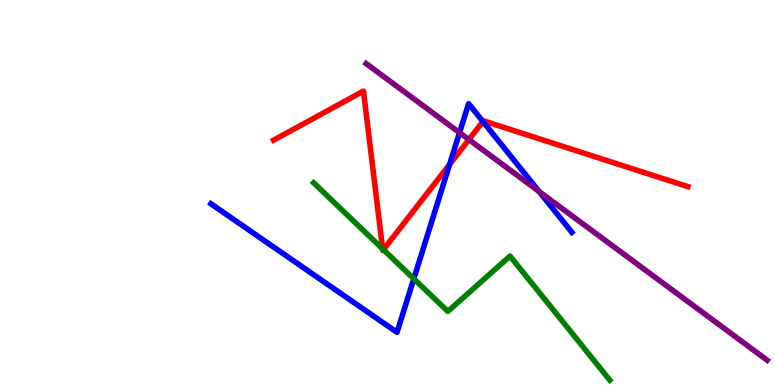[{'lines': ['blue', 'red'], 'intersections': [{'x': 5.8, 'y': 5.73}, {'x': 6.23, 'y': 6.84}]}, {'lines': ['green', 'red'], 'intersections': [{'x': 4.94, 'y': 3.53}, {'x': 4.95, 'y': 3.52}]}, {'lines': ['purple', 'red'], 'intersections': [{'x': 6.05, 'y': 6.37}]}, {'lines': ['blue', 'green'], 'intersections': [{'x': 5.34, 'y': 2.76}]}, {'lines': ['blue', 'purple'], 'intersections': [{'x': 5.93, 'y': 6.55}, {'x': 6.96, 'y': 5.03}]}, {'lines': ['green', 'purple'], 'intersections': []}]